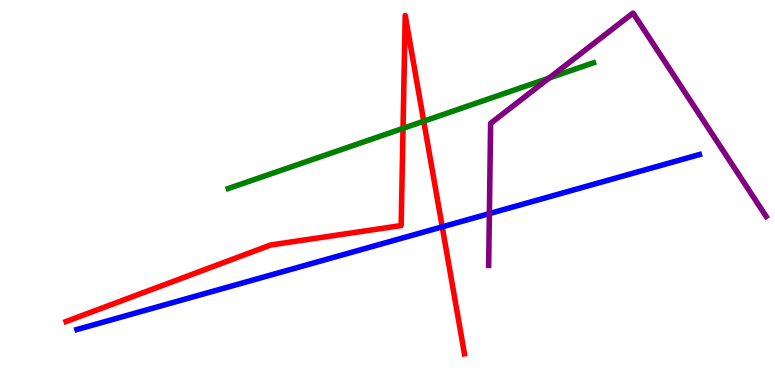[{'lines': ['blue', 'red'], 'intersections': [{'x': 5.71, 'y': 4.11}]}, {'lines': ['green', 'red'], 'intersections': [{'x': 5.2, 'y': 6.67}, {'x': 5.47, 'y': 6.85}]}, {'lines': ['purple', 'red'], 'intersections': []}, {'lines': ['blue', 'green'], 'intersections': []}, {'lines': ['blue', 'purple'], 'intersections': [{'x': 6.31, 'y': 4.45}]}, {'lines': ['green', 'purple'], 'intersections': [{'x': 7.09, 'y': 7.97}]}]